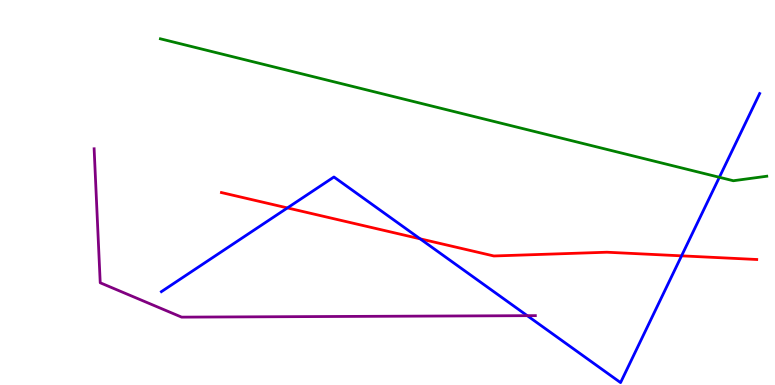[{'lines': ['blue', 'red'], 'intersections': [{'x': 3.71, 'y': 4.6}, {'x': 5.42, 'y': 3.8}, {'x': 8.79, 'y': 3.35}]}, {'lines': ['green', 'red'], 'intersections': []}, {'lines': ['purple', 'red'], 'intersections': []}, {'lines': ['blue', 'green'], 'intersections': [{'x': 9.28, 'y': 5.4}]}, {'lines': ['blue', 'purple'], 'intersections': [{'x': 6.8, 'y': 1.8}]}, {'lines': ['green', 'purple'], 'intersections': []}]